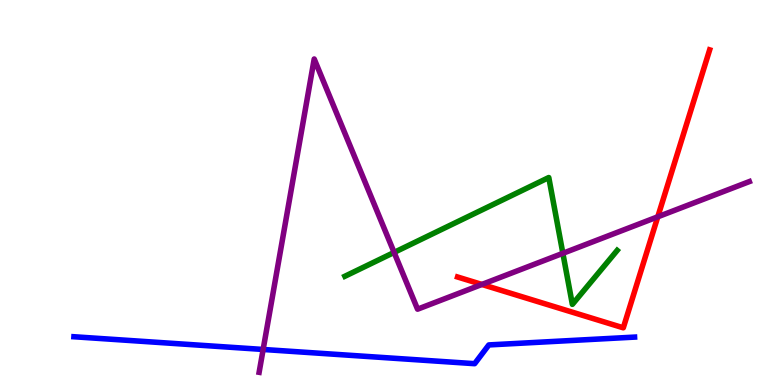[{'lines': ['blue', 'red'], 'intersections': []}, {'lines': ['green', 'red'], 'intersections': []}, {'lines': ['purple', 'red'], 'intersections': [{'x': 6.22, 'y': 2.61}, {'x': 8.49, 'y': 4.37}]}, {'lines': ['blue', 'green'], 'intersections': []}, {'lines': ['blue', 'purple'], 'intersections': [{'x': 3.4, 'y': 0.923}]}, {'lines': ['green', 'purple'], 'intersections': [{'x': 5.09, 'y': 3.44}, {'x': 7.26, 'y': 3.42}]}]